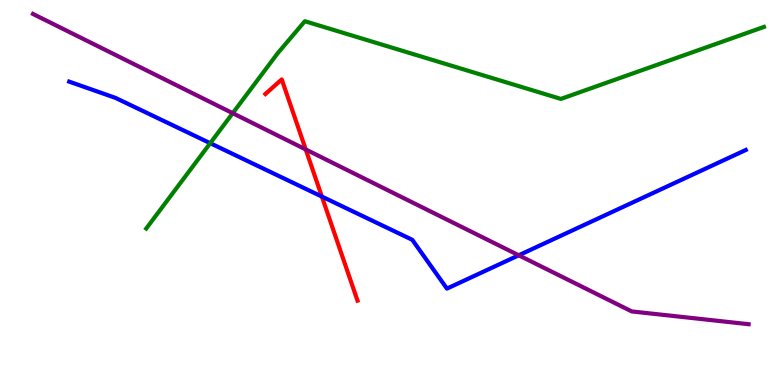[{'lines': ['blue', 'red'], 'intersections': [{'x': 4.15, 'y': 4.89}]}, {'lines': ['green', 'red'], 'intersections': []}, {'lines': ['purple', 'red'], 'intersections': [{'x': 3.95, 'y': 6.12}]}, {'lines': ['blue', 'green'], 'intersections': [{'x': 2.71, 'y': 6.28}]}, {'lines': ['blue', 'purple'], 'intersections': [{'x': 6.69, 'y': 3.37}]}, {'lines': ['green', 'purple'], 'intersections': [{'x': 3.0, 'y': 7.06}]}]